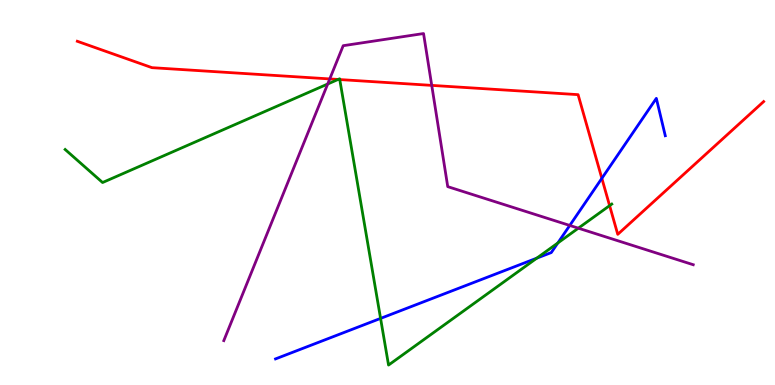[{'lines': ['blue', 'red'], 'intersections': [{'x': 7.77, 'y': 5.37}]}, {'lines': ['green', 'red'], 'intersections': [{'x': 4.36, 'y': 7.94}, {'x': 4.38, 'y': 7.93}, {'x': 7.87, 'y': 4.66}]}, {'lines': ['purple', 'red'], 'intersections': [{'x': 4.25, 'y': 7.95}, {'x': 5.57, 'y': 7.78}]}, {'lines': ['blue', 'green'], 'intersections': [{'x': 4.91, 'y': 1.73}, {'x': 6.93, 'y': 3.29}, {'x': 7.2, 'y': 3.69}]}, {'lines': ['blue', 'purple'], 'intersections': [{'x': 7.35, 'y': 4.14}]}, {'lines': ['green', 'purple'], 'intersections': [{'x': 4.23, 'y': 7.82}, {'x': 7.46, 'y': 4.07}]}]